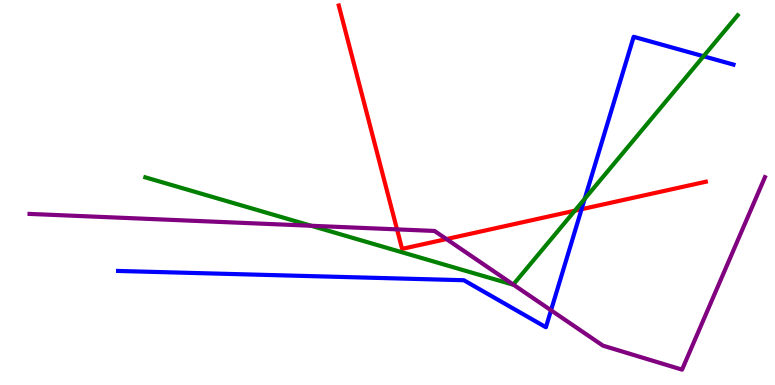[{'lines': ['blue', 'red'], 'intersections': [{'x': 7.5, 'y': 4.57}]}, {'lines': ['green', 'red'], 'intersections': [{'x': 7.42, 'y': 4.53}]}, {'lines': ['purple', 'red'], 'intersections': [{'x': 5.12, 'y': 4.04}, {'x': 5.76, 'y': 3.79}]}, {'lines': ['blue', 'green'], 'intersections': [{'x': 7.54, 'y': 4.84}, {'x': 9.08, 'y': 8.54}]}, {'lines': ['blue', 'purple'], 'intersections': [{'x': 7.11, 'y': 1.94}]}, {'lines': ['green', 'purple'], 'intersections': [{'x': 4.02, 'y': 4.14}, {'x': 6.62, 'y': 2.61}]}]